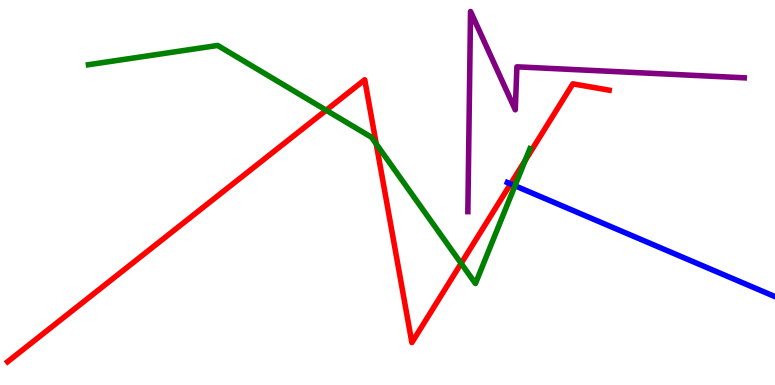[{'lines': ['blue', 'red'], 'intersections': [{'x': 6.59, 'y': 5.22}]}, {'lines': ['green', 'red'], 'intersections': [{'x': 4.21, 'y': 7.14}, {'x': 4.85, 'y': 6.26}, {'x': 5.95, 'y': 3.16}, {'x': 6.78, 'y': 5.83}]}, {'lines': ['purple', 'red'], 'intersections': []}, {'lines': ['blue', 'green'], 'intersections': [{'x': 6.64, 'y': 5.18}]}, {'lines': ['blue', 'purple'], 'intersections': []}, {'lines': ['green', 'purple'], 'intersections': []}]